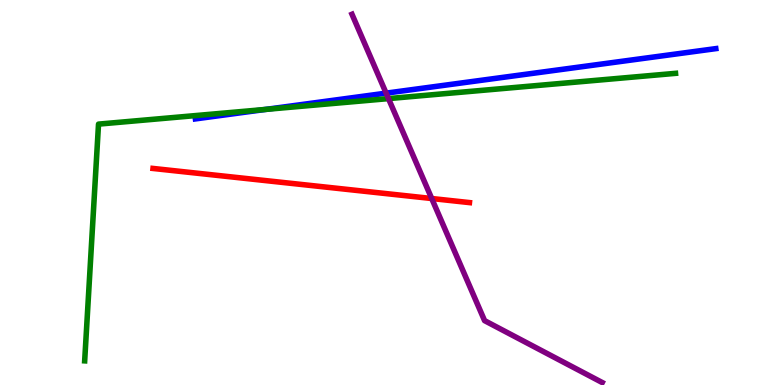[{'lines': ['blue', 'red'], 'intersections': []}, {'lines': ['green', 'red'], 'intersections': []}, {'lines': ['purple', 'red'], 'intersections': [{'x': 5.57, 'y': 4.84}]}, {'lines': ['blue', 'green'], 'intersections': [{'x': 3.43, 'y': 7.16}]}, {'lines': ['blue', 'purple'], 'intersections': [{'x': 4.98, 'y': 7.58}]}, {'lines': ['green', 'purple'], 'intersections': [{'x': 5.01, 'y': 7.44}]}]